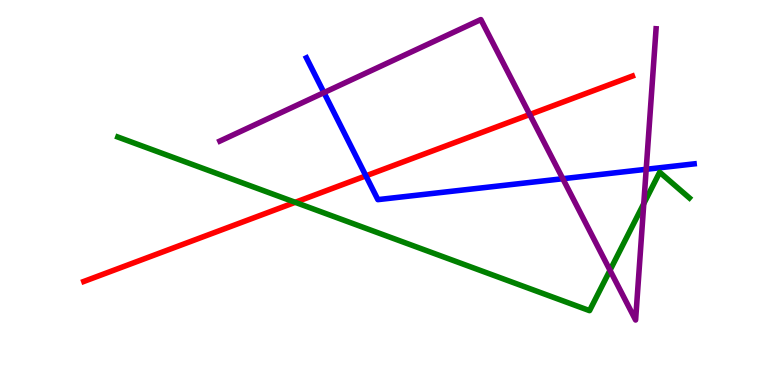[{'lines': ['blue', 'red'], 'intersections': [{'x': 4.72, 'y': 5.43}]}, {'lines': ['green', 'red'], 'intersections': [{'x': 3.81, 'y': 4.75}]}, {'lines': ['purple', 'red'], 'intersections': [{'x': 6.84, 'y': 7.03}]}, {'lines': ['blue', 'green'], 'intersections': []}, {'lines': ['blue', 'purple'], 'intersections': [{'x': 4.18, 'y': 7.59}, {'x': 7.26, 'y': 5.36}, {'x': 8.34, 'y': 5.6}]}, {'lines': ['green', 'purple'], 'intersections': [{'x': 7.87, 'y': 2.98}, {'x': 8.31, 'y': 4.71}]}]